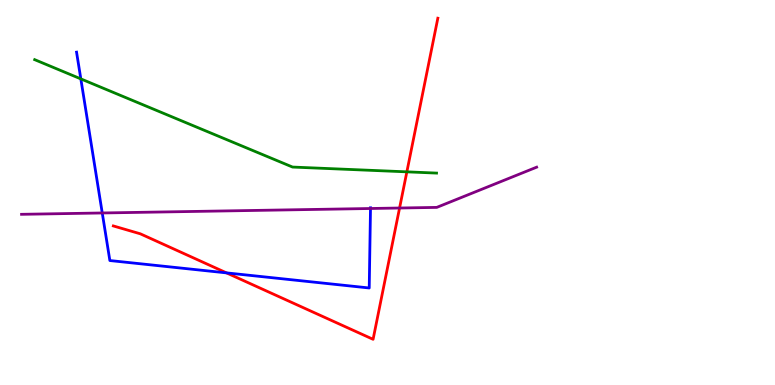[{'lines': ['blue', 'red'], 'intersections': [{'x': 2.92, 'y': 2.91}]}, {'lines': ['green', 'red'], 'intersections': [{'x': 5.25, 'y': 5.54}]}, {'lines': ['purple', 'red'], 'intersections': [{'x': 5.16, 'y': 4.6}]}, {'lines': ['blue', 'green'], 'intersections': [{'x': 1.04, 'y': 7.95}]}, {'lines': ['blue', 'purple'], 'intersections': [{'x': 1.32, 'y': 4.47}, {'x': 4.78, 'y': 4.58}]}, {'lines': ['green', 'purple'], 'intersections': []}]